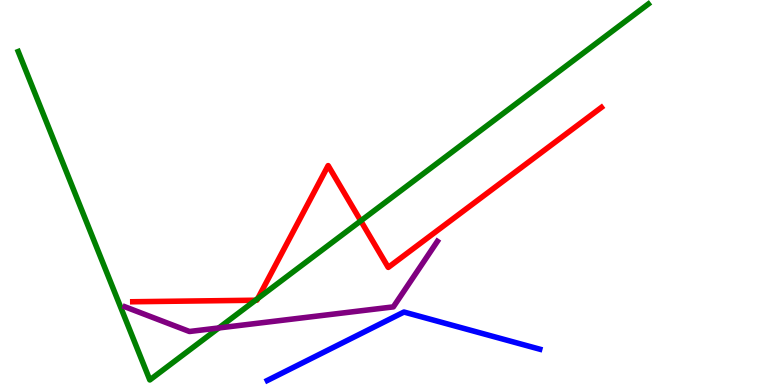[{'lines': ['blue', 'red'], 'intersections': []}, {'lines': ['green', 'red'], 'intersections': [{'x': 3.3, 'y': 2.2}, {'x': 3.33, 'y': 2.25}, {'x': 4.66, 'y': 4.26}]}, {'lines': ['purple', 'red'], 'intersections': []}, {'lines': ['blue', 'green'], 'intersections': []}, {'lines': ['blue', 'purple'], 'intersections': []}, {'lines': ['green', 'purple'], 'intersections': [{'x': 2.82, 'y': 1.48}]}]